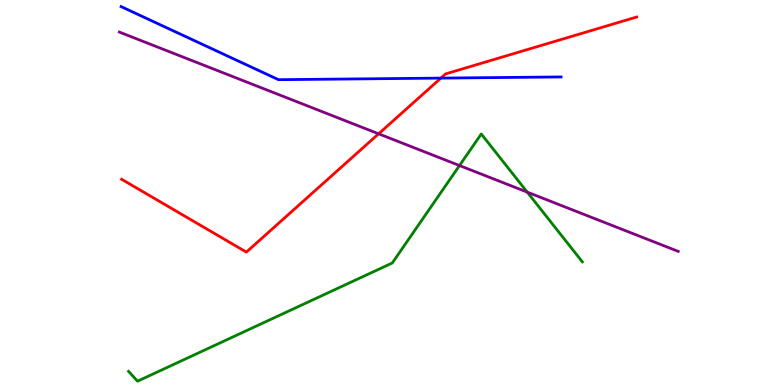[{'lines': ['blue', 'red'], 'intersections': [{'x': 5.69, 'y': 7.97}]}, {'lines': ['green', 'red'], 'intersections': []}, {'lines': ['purple', 'red'], 'intersections': [{'x': 4.89, 'y': 6.52}]}, {'lines': ['blue', 'green'], 'intersections': []}, {'lines': ['blue', 'purple'], 'intersections': []}, {'lines': ['green', 'purple'], 'intersections': [{'x': 5.93, 'y': 5.7}, {'x': 6.8, 'y': 5.01}]}]